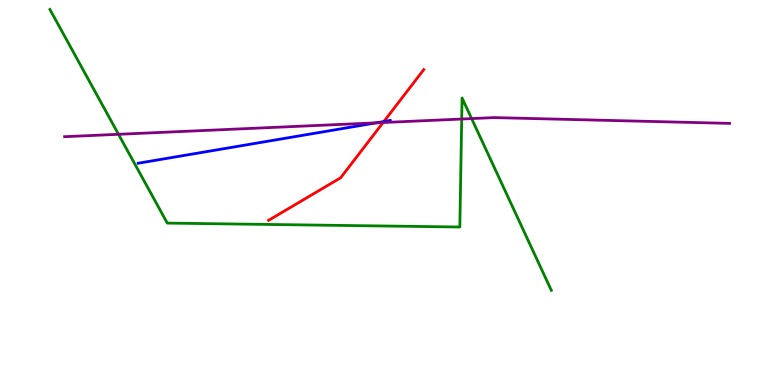[{'lines': ['blue', 'red'], 'intersections': [{'x': 4.95, 'y': 6.84}]}, {'lines': ['green', 'red'], 'intersections': []}, {'lines': ['purple', 'red'], 'intersections': [{'x': 4.94, 'y': 6.82}]}, {'lines': ['blue', 'green'], 'intersections': []}, {'lines': ['blue', 'purple'], 'intersections': [{'x': 4.85, 'y': 6.81}]}, {'lines': ['green', 'purple'], 'intersections': [{'x': 1.53, 'y': 6.51}, {'x': 5.96, 'y': 6.91}, {'x': 6.09, 'y': 6.92}]}]